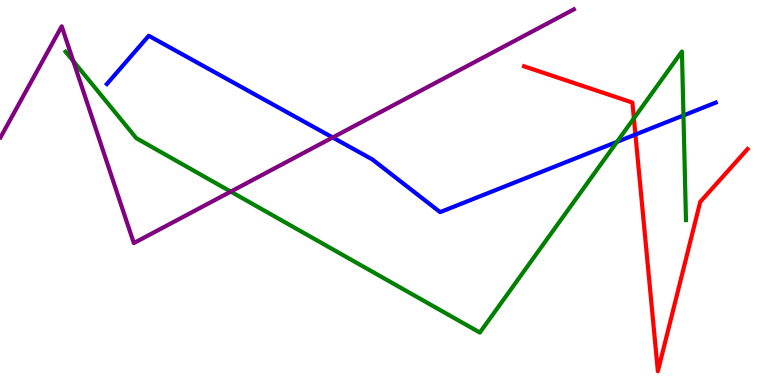[{'lines': ['blue', 'red'], 'intersections': [{'x': 8.2, 'y': 6.51}]}, {'lines': ['green', 'red'], 'intersections': [{'x': 8.18, 'y': 6.93}]}, {'lines': ['purple', 'red'], 'intersections': []}, {'lines': ['blue', 'green'], 'intersections': [{'x': 7.96, 'y': 6.32}, {'x': 8.82, 'y': 7.0}]}, {'lines': ['blue', 'purple'], 'intersections': [{'x': 4.29, 'y': 6.43}]}, {'lines': ['green', 'purple'], 'intersections': [{'x': 0.946, 'y': 8.41}, {'x': 2.98, 'y': 5.02}]}]